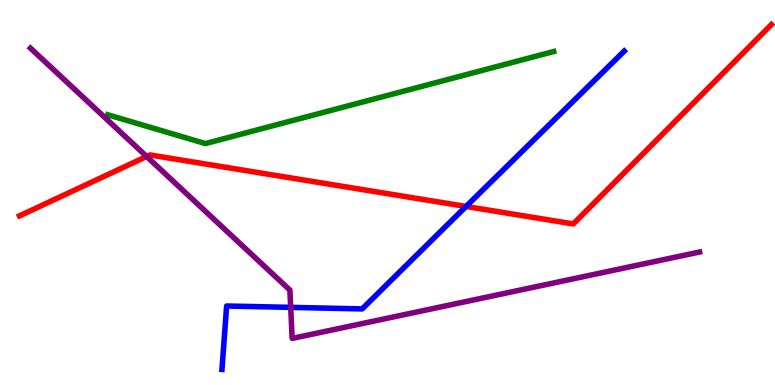[{'lines': ['blue', 'red'], 'intersections': [{'x': 6.01, 'y': 4.64}]}, {'lines': ['green', 'red'], 'intersections': []}, {'lines': ['purple', 'red'], 'intersections': [{'x': 1.89, 'y': 5.94}]}, {'lines': ['blue', 'green'], 'intersections': []}, {'lines': ['blue', 'purple'], 'intersections': [{'x': 3.75, 'y': 2.02}]}, {'lines': ['green', 'purple'], 'intersections': []}]